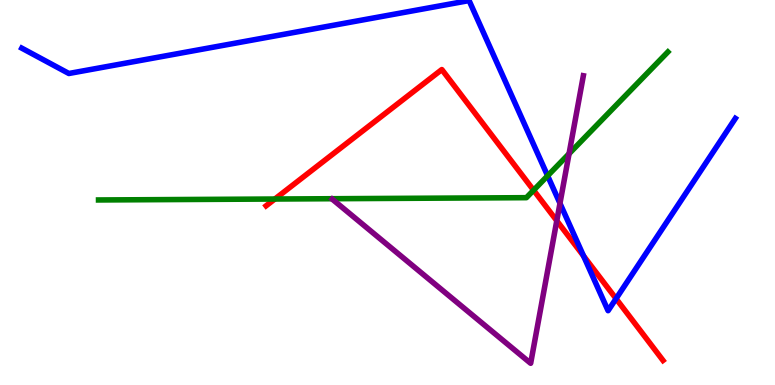[{'lines': ['blue', 'red'], 'intersections': [{'x': 7.53, 'y': 3.35}, {'x': 7.95, 'y': 2.24}]}, {'lines': ['green', 'red'], 'intersections': [{'x': 3.55, 'y': 4.83}, {'x': 6.89, 'y': 5.06}]}, {'lines': ['purple', 'red'], 'intersections': [{'x': 7.18, 'y': 4.27}]}, {'lines': ['blue', 'green'], 'intersections': [{'x': 7.07, 'y': 5.43}]}, {'lines': ['blue', 'purple'], 'intersections': [{'x': 7.23, 'y': 4.72}]}, {'lines': ['green', 'purple'], 'intersections': [{'x': 7.34, 'y': 6.01}]}]